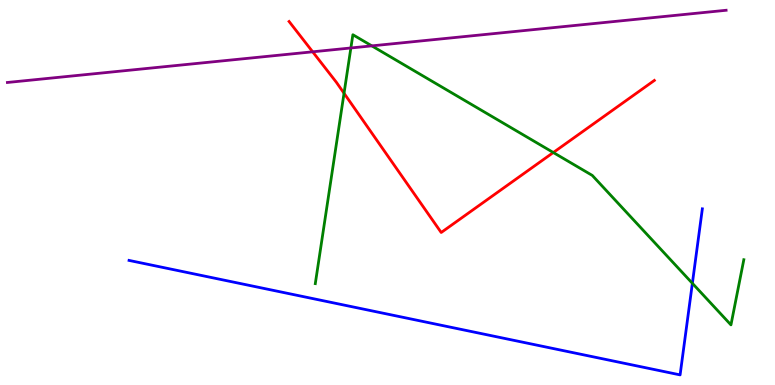[{'lines': ['blue', 'red'], 'intersections': []}, {'lines': ['green', 'red'], 'intersections': [{'x': 4.44, 'y': 7.58}, {'x': 7.14, 'y': 6.04}]}, {'lines': ['purple', 'red'], 'intersections': [{'x': 4.03, 'y': 8.65}]}, {'lines': ['blue', 'green'], 'intersections': [{'x': 8.93, 'y': 2.64}]}, {'lines': ['blue', 'purple'], 'intersections': []}, {'lines': ['green', 'purple'], 'intersections': [{'x': 4.53, 'y': 8.75}, {'x': 4.8, 'y': 8.81}]}]